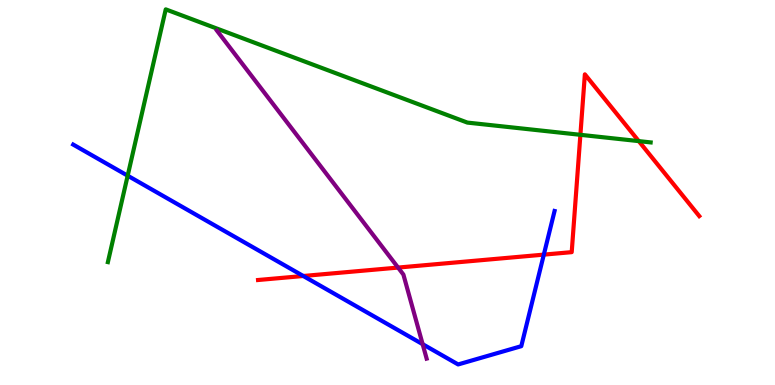[{'lines': ['blue', 'red'], 'intersections': [{'x': 3.91, 'y': 2.83}, {'x': 7.02, 'y': 3.39}]}, {'lines': ['green', 'red'], 'intersections': [{'x': 7.49, 'y': 6.5}, {'x': 8.24, 'y': 6.33}]}, {'lines': ['purple', 'red'], 'intersections': [{'x': 5.14, 'y': 3.05}]}, {'lines': ['blue', 'green'], 'intersections': [{'x': 1.65, 'y': 5.44}]}, {'lines': ['blue', 'purple'], 'intersections': [{'x': 5.45, 'y': 1.06}]}, {'lines': ['green', 'purple'], 'intersections': []}]